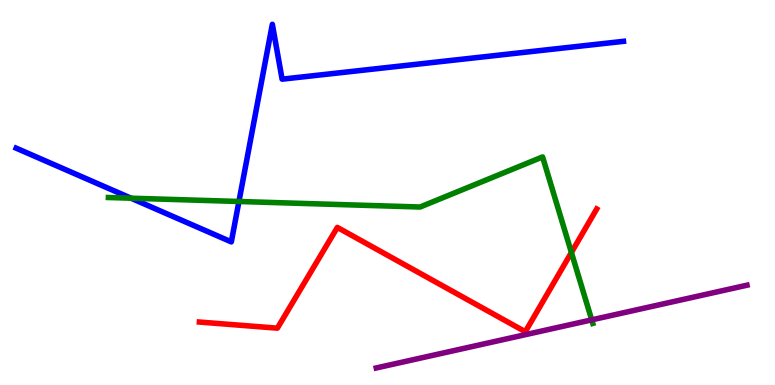[{'lines': ['blue', 'red'], 'intersections': []}, {'lines': ['green', 'red'], 'intersections': [{'x': 7.37, 'y': 3.44}]}, {'lines': ['purple', 'red'], 'intersections': []}, {'lines': ['blue', 'green'], 'intersections': [{'x': 1.69, 'y': 4.85}, {'x': 3.08, 'y': 4.77}]}, {'lines': ['blue', 'purple'], 'intersections': []}, {'lines': ['green', 'purple'], 'intersections': [{'x': 7.64, 'y': 1.69}]}]